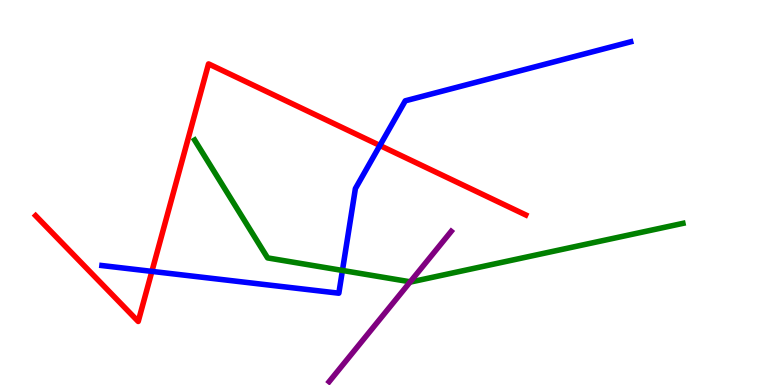[{'lines': ['blue', 'red'], 'intersections': [{'x': 1.96, 'y': 2.95}, {'x': 4.9, 'y': 6.22}]}, {'lines': ['green', 'red'], 'intersections': []}, {'lines': ['purple', 'red'], 'intersections': []}, {'lines': ['blue', 'green'], 'intersections': [{'x': 4.42, 'y': 2.98}]}, {'lines': ['blue', 'purple'], 'intersections': []}, {'lines': ['green', 'purple'], 'intersections': [{'x': 5.29, 'y': 2.68}]}]